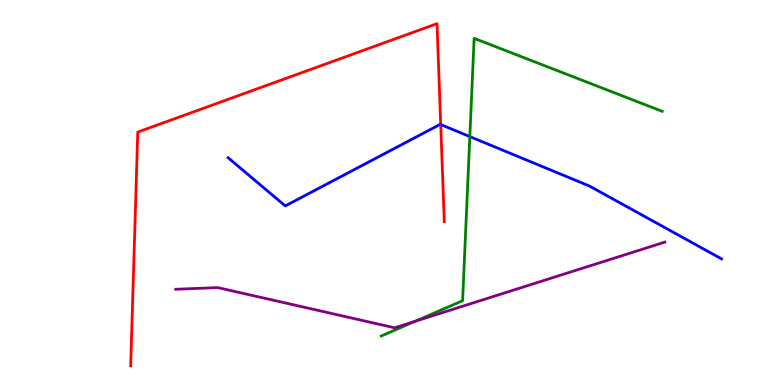[{'lines': ['blue', 'red'], 'intersections': [{'x': 5.69, 'y': 6.76}]}, {'lines': ['green', 'red'], 'intersections': []}, {'lines': ['purple', 'red'], 'intersections': []}, {'lines': ['blue', 'green'], 'intersections': [{'x': 6.06, 'y': 6.45}]}, {'lines': ['blue', 'purple'], 'intersections': []}, {'lines': ['green', 'purple'], 'intersections': [{'x': 5.36, 'y': 1.66}]}]